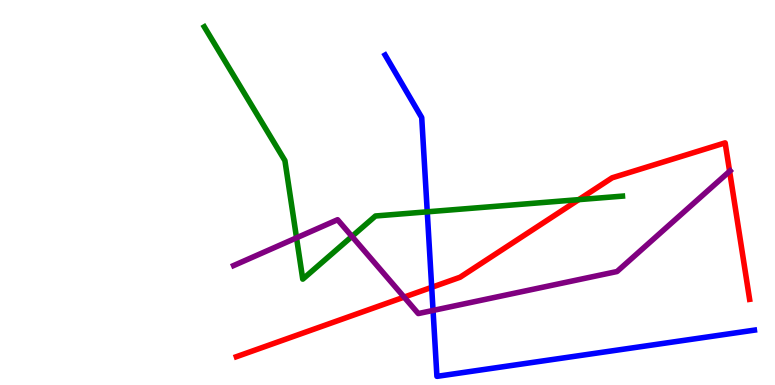[{'lines': ['blue', 'red'], 'intersections': [{'x': 5.57, 'y': 2.54}]}, {'lines': ['green', 'red'], 'intersections': [{'x': 7.47, 'y': 4.81}]}, {'lines': ['purple', 'red'], 'intersections': [{'x': 5.21, 'y': 2.28}, {'x': 9.41, 'y': 5.55}]}, {'lines': ['blue', 'green'], 'intersections': [{'x': 5.51, 'y': 4.5}]}, {'lines': ['blue', 'purple'], 'intersections': [{'x': 5.59, 'y': 1.94}]}, {'lines': ['green', 'purple'], 'intersections': [{'x': 3.83, 'y': 3.82}, {'x': 4.54, 'y': 3.86}]}]